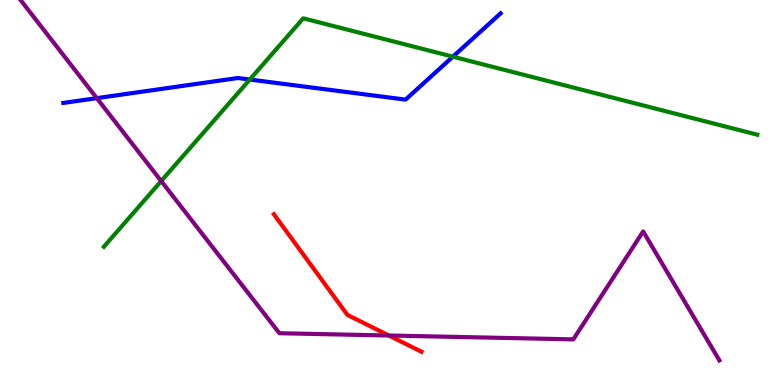[{'lines': ['blue', 'red'], 'intersections': []}, {'lines': ['green', 'red'], 'intersections': []}, {'lines': ['purple', 'red'], 'intersections': [{'x': 5.02, 'y': 1.29}]}, {'lines': ['blue', 'green'], 'intersections': [{'x': 3.22, 'y': 7.93}, {'x': 5.84, 'y': 8.53}]}, {'lines': ['blue', 'purple'], 'intersections': [{'x': 1.25, 'y': 7.45}]}, {'lines': ['green', 'purple'], 'intersections': [{'x': 2.08, 'y': 5.3}]}]